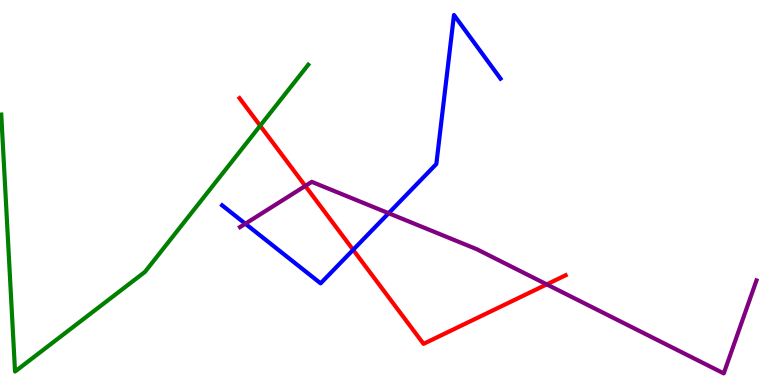[{'lines': ['blue', 'red'], 'intersections': [{'x': 4.56, 'y': 3.51}]}, {'lines': ['green', 'red'], 'intersections': [{'x': 3.36, 'y': 6.73}]}, {'lines': ['purple', 'red'], 'intersections': [{'x': 3.94, 'y': 5.17}, {'x': 7.05, 'y': 2.61}]}, {'lines': ['blue', 'green'], 'intersections': []}, {'lines': ['blue', 'purple'], 'intersections': [{'x': 3.17, 'y': 4.19}, {'x': 5.01, 'y': 4.46}]}, {'lines': ['green', 'purple'], 'intersections': []}]